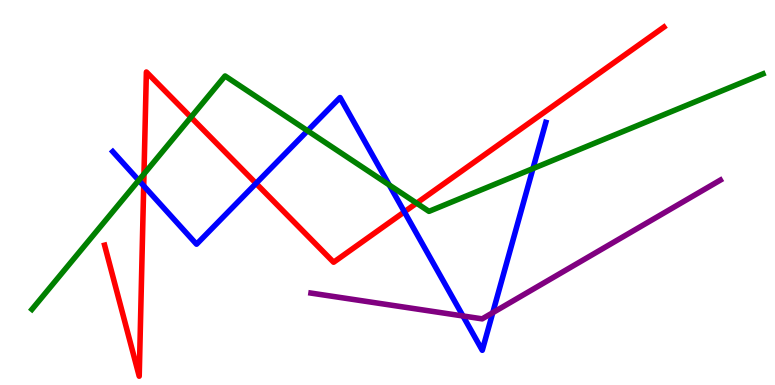[{'lines': ['blue', 'red'], 'intersections': [{'x': 1.85, 'y': 5.17}, {'x': 3.3, 'y': 5.24}, {'x': 5.22, 'y': 4.5}]}, {'lines': ['green', 'red'], 'intersections': [{'x': 1.86, 'y': 5.48}, {'x': 2.46, 'y': 6.95}, {'x': 5.38, 'y': 4.72}]}, {'lines': ['purple', 'red'], 'intersections': []}, {'lines': ['blue', 'green'], 'intersections': [{'x': 1.79, 'y': 5.32}, {'x': 3.97, 'y': 6.6}, {'x': 5.02, 'y': 5.2}, {'x': 6.88, 'y': 5.62}]}, {'lines': ['blue', 'purple'], 'intersections': [{'x': 5.97, 'y': 1.79}, {'x': 6.36, 'y': 1.88}]}, {'lines': ['green', 'purple'], 'intersections': []}]